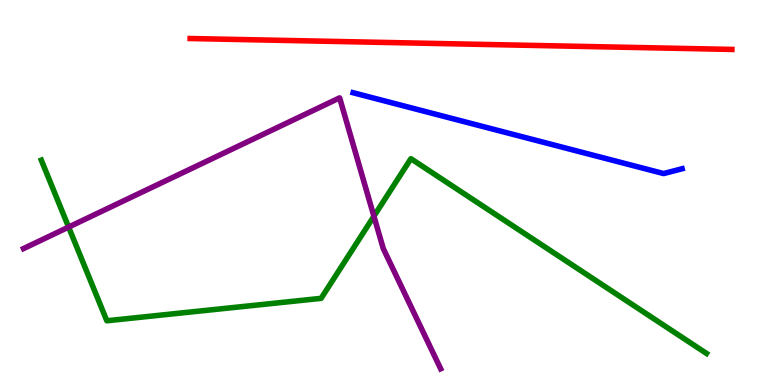[{'lines': ['blue', 'red'], 'intersections': []}, {'lines': ['green', 'red'], 'intersections': []}, {'lines': ['purple', 'red'], 'intersections': []}, {'lines': ['blue', 'green'], 'intersections': []}, {'lines': ['blue', 'purple'], 'intersections': []}, {'lines': ['green', 'purple'], 'intersections': [{'x': 0.885, 'y': 4.1}, {'x': 4.82, 'y': 4.38}]}]